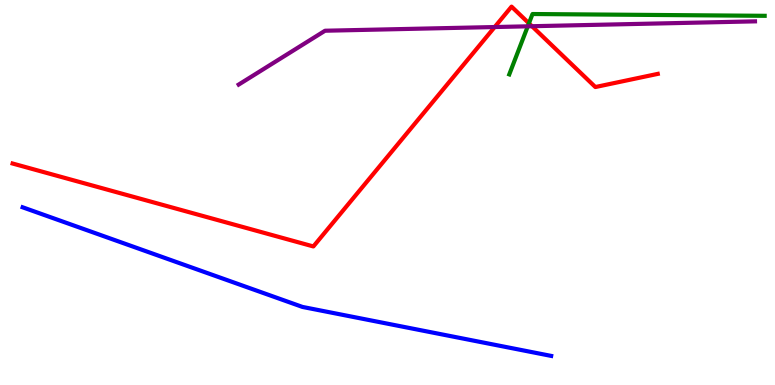[{'lines': ['blue', 'red'], 'intersections': []}, {'lines': ['green', 'red'], 'intersections': [{'x': 6.82, 'y': 9.39}]}, {'lines': ['purple', 'red'], 'intersections': [{'x': 6.38, 'y': 9.3}, {'x': 6.86, 'y': 9.32}]}, {'lines': ['blue', 'green'], 'intersections': []}, {'lines': ['blue', 'purple'], 'intersections': []}, {'lines': ['green', 'purple'], 'intersections': [{'x': 6.81, 'y': 9.32}]}]